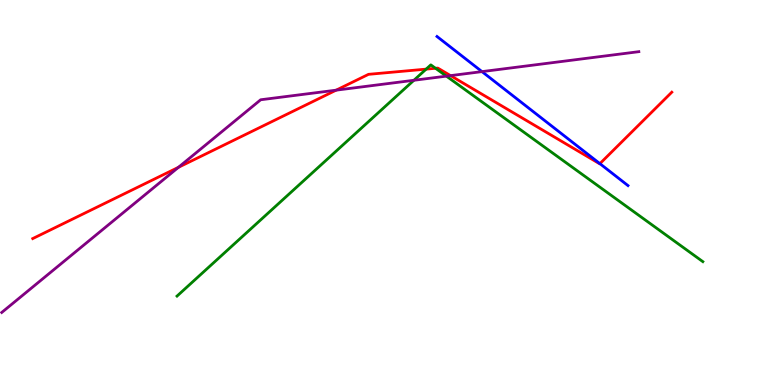[{'lines': ['blue', 'red'], 'intersections': [{'x': 7.74, 'y': 5.75}]}, {'lines': ['green', 'red'], 'intersections': [{'x': 5.5, 'y': 8.2}, {'x': 5.62, 'y': 8.23}]}, {'lines': ['purple', 'red'], 'intersections': [{'x': 2.3, 'y': 5.65}, {'x': 4.34, 'y': 7.66}, {'x': 5.81, 'y': 8.04}]}, {'lines': ['blue', 'green'], 'intersections': []}, {'lines': ['blue', 'purple'], 'intersections': [{'x': 6.22, 'y': 8.14}]}, {'lines': ['green', 'purple'], 'intersections': [{'x': 5.34, 'y': 7.91}, {'x': 5.76, 'y': 8.02}]}]